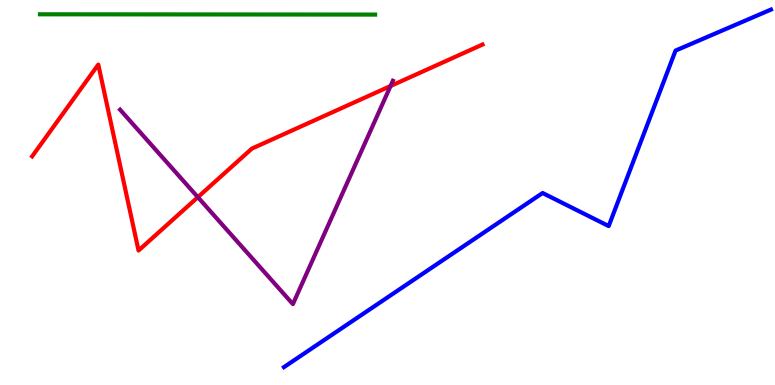[{'lines': ['blue', 'red'], 'intersections': []}, {'lines': ['green', 'red'], 'intersections': []}, {'lines': ['purple', 'red'], 'intersections': [{'x': 2.55, 'y': 4.88}, {'x': 5.04, 'y': 7.77}]}, {'lines': ['blue', 'green'], 'intersections': []}, {'lines': ['blue', 'purple'], 'intersections': []}, {'lines': ['green', 'purple'], 'intersections': []}]